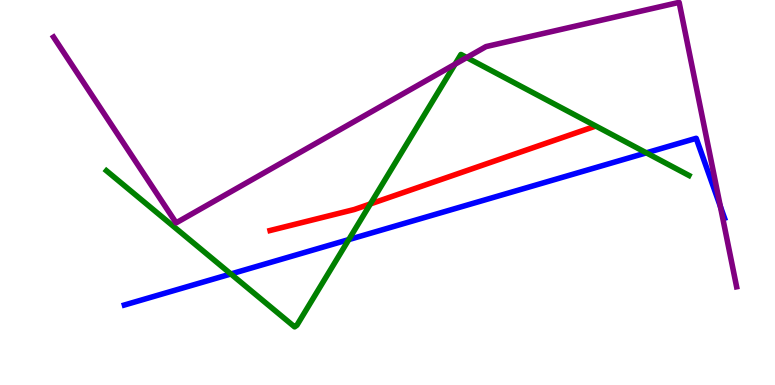[{'lines': ['blue', 'red'], 'intersections': []}, {'lines': ['green', 'red'], 'intersections': [{'x': 4.78, 'y': 4.7}]}, {'lines': ['purple', 'red'], 'intersections': []}, {'lines': ['blue', 'green'], 'intersections': [{'x': 2.98, 'y': 2.88}, {'x': 4.5, 'y': 3.78}, {'x': 8.34, 'y': 6.03}]}, {'lines': ['blue', 'purple'], 'intersections': [{'x': 9.3, 'y': 4.64}]}, {'lines': ['green', 'purple'], 'intersections': [{'x': 5.87, 'y': 8.33}, {'x': 6.02, 'y': 8.51}]}]